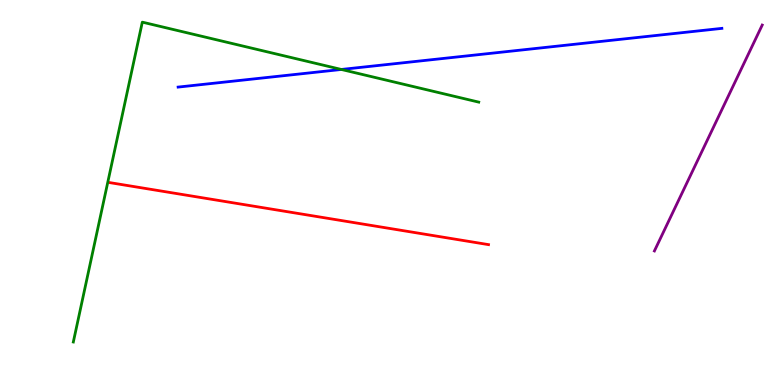[{'lines': ['blue', 'red'], 'intersections': []}, {'lines': ['green', 'red'], 'intersections': []}, {'lines': ['purple', 'red'], 'intersections': []}, {'lines': ['blue', 'green'], 'intersections': [{'x': 4.4, 'y': 8.2}]}, {'lines': ['blue', 'purple'], 'intersections': []}, {'lines': ['green', 'purple'], 'intersections': []}]